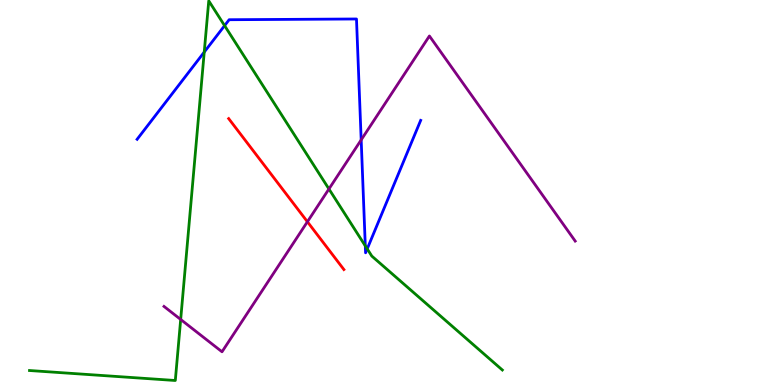[{'lines': ['blue', 'red'], 'intersections': []}, {'lines': ['green', 'red'], 'intersections': []}, {'lines': ['purple', 'red'], 'intersections': [{'x': 3.97, 'y': 4.24}]}, {'lines': ['blue', 'green'], 'intersections': [{'x': 2.64, 'y': 8.65}, {'x': 2.9, 'y': 9.33}, {'x': 4.71, 'y': 3.61}, {'x': 4.74, 'y': 3.54}]}, {'lines': ['blue', 'purple'], 'intersections': [{'x': 4.66, 'y': 6.37}]}, {'lines': ['green', 'purple'], 'intersections': [{'x': 2.33, 'y': 1.7}, {'x': 4.24, 'y': 5.09}]}]